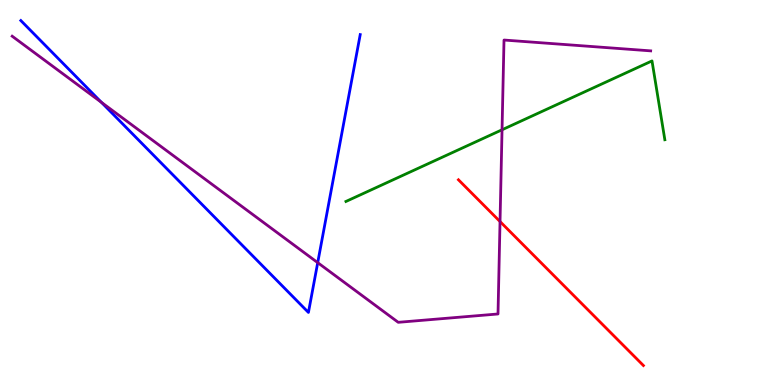[{'lines': ['blue', 'red'], 'intersections': []}, {'lines': ['green', 'red'], 'intersections': []}, {'lines': ['purple', 'red'], 'intersections': [{'x': 6.45, 'y': 4.25}]}, {'lines': ['blue', 'green'], 'intersections': []}, {'lines': ['blue', 'purple'], 'intersections': [{'x': 1.31, 'y': 7.34}, {'x': 4.1, 'y': 3.18}]}, {'lines': ['green', 'purple'], 'intersections': [{'x': 6.48, 'y': 6.63}]}]